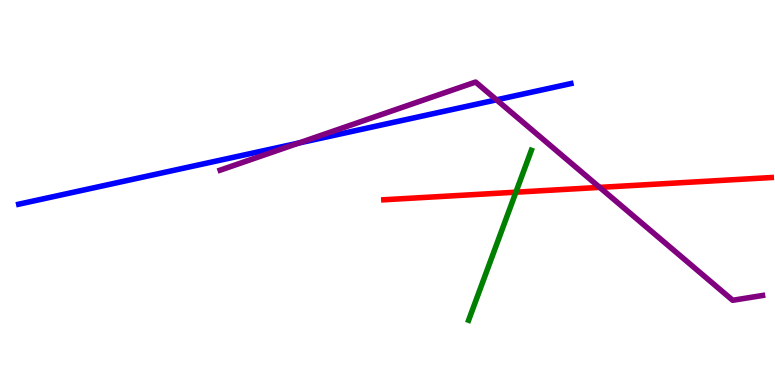[{'lines': ['blue', 'red'], 'intersections': []}, {'lines': ['green', 'red'], 'intersections': [{'x': 6.66, 'y': 5.01}]}, {'lines': ['purple', 'red'], 'intersections': [{'x': 7.74, 'y': 5.13}]}, {'lines': ['blue', 'green'], 'intersections': []}, {'lines': ['blue', 'purple'], 'intersections': [{'x': 3.86, 'y': 6.29}, {'x': 6.41, 'y': 7.41}]}, {'lines': ['green', 'purple'], 'intersections': []}]